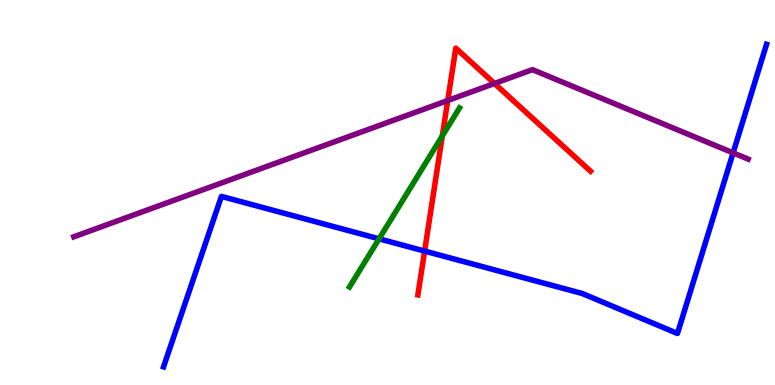[{'lines': ['blue', 'red'], 'intersections': [{'x': 5.48, 'y': 3.48}]}, {'lines': ['green', 'red'], 'intersections': [{'x': 5.71, 'y': 6.47}]}, {'lines': ['purple', 'red'], 'intersections': [{'x': 5.78, 'y': 7.39}, {'x': 6.38, 'y': 7.83}]}, {'lines': ['blue', 'green'], 'intersections': [{'x': 4.89, 'y': 3.8}]}, {'lines': ['blue', 'purple'], 'intersections': [{'x': 9.46, 'y': 6.03}]}, {'lines': ['green', 'purple'], 'intersections': []}]